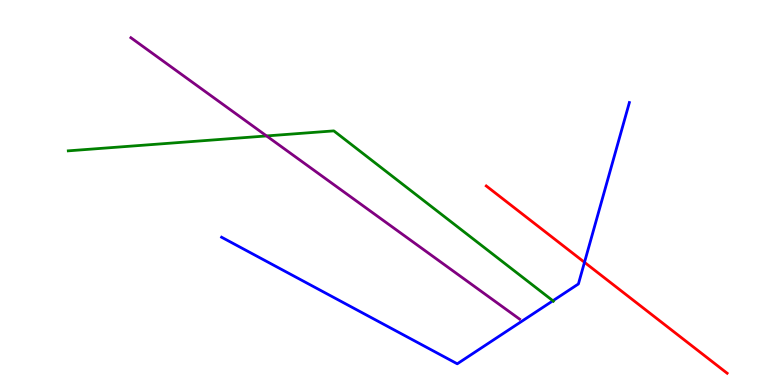[{'lines': ['blue', 'red'], 'intersections': [{'x': 7.54, 'y': 3.19}]}, {'lines': ['green', 'red'], 'intersections': []}, {'lines': ['purple', 'red'], 'intersections': []}, {'lines': ['blue', 'green'], 'intersections': [{'x': 7.13, 'y': 2.19}]}, {'lines': ['blue', 'purple'], 'intersections': []}, {'lines': ['green', 'purple'], 'intersections': [{'x': 3.44, 'y': 6.47}]}]